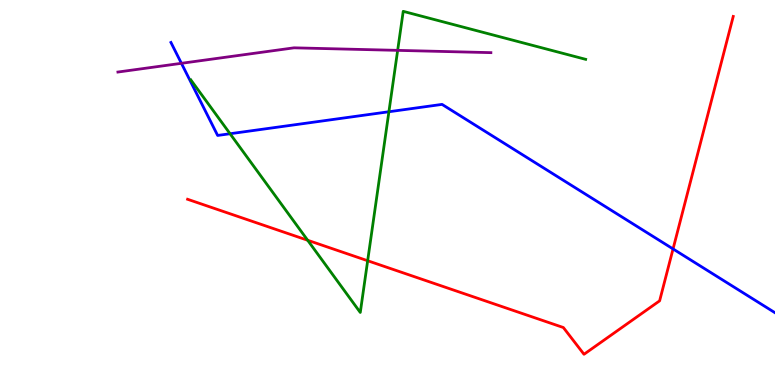[{'lines': ['blue', 'red'], 'intersections': [{'x': 8.68, 'y': 3.53}]}, {'lines': ['green', 'red'], 'intersections': [{'x': 3.97, 'y': 3.76}, {'x': 4.74, 'y': 3.23}]}, {'lines': ['purple', 'red'], 'intersections': []}, {'lines': ['blue', 'green'], 'intersections': [{'x': 2.97, 'y': 6.53}, {'x': 5.02, 'y': 7.1}]}, {'lines': ['blue', 'purple'], 'intersections': [{'x': 2.34, 'y': 8.36}]}, {'lines': ['green', 'purple'], 'intersections': [{'x': 5.13, 'y': 8.69}]}]